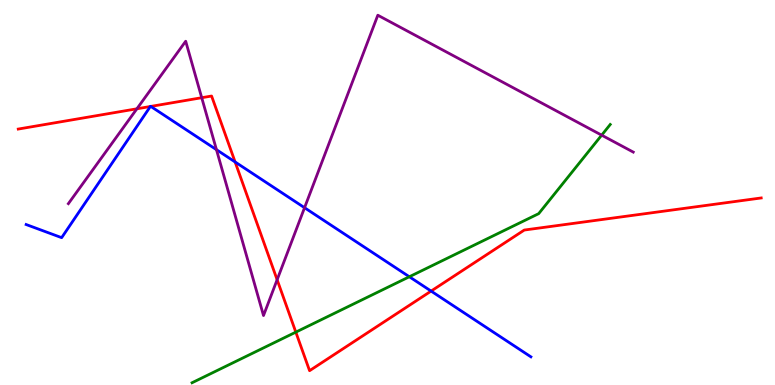[{'lines': ['blue', 'red'], 'intersections': [{'x': 1.94, 'y': 7.23}, {'x': 1.95, 'y': 7.24}, {'x': 3.03, 'y': 5.79}, {'x': 5.56, 'y': 2.44}]}, {'lines': ['green', 'red'], 'intersections': [{'x': 3.82, 'y': 1.37}]}, {'lines': ['purple', 'red'], 'intersections': [{'x': 1.77, 'y': 7.17}, {'x': 2.6, 'y': 7.46}, {'x': 3.58, 'y': 2.73}]}, {'lines': ['blue', 'green'], 'intersections': [{'x': 5.28, 'y': 2.81}]}, {'lines': ['blue', 'purple'], 'intersections': [{'x': 2.79, 'y': 6.11}, {'x': 3.93, 'y': 4.6}]}, {'lines': ['green', 'purple'], 'intersections': [{'x': 7.76, 'y': 6.49}]}]